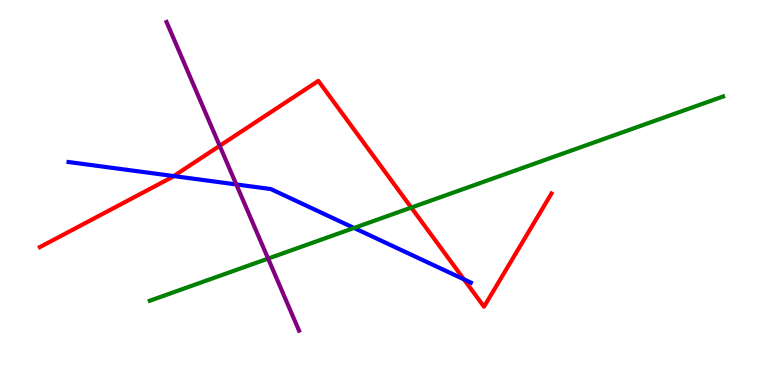[{'lines': ['blue', 'red'], 'intersections': [{'x': 2.24, 'y': 5.43}, {'x': 5.99, 'y': 2.74}]}, {'lines': ['green', 'red'], 'intersections': [{'x': 5.31, 'y': 4.61}]}, {'lines': ['purple', 'red'], 'intersections': [{'x': 2.83, 'y': 6.21}]}, {'lines': ['blue', 'green'], 'intersections': [{'x': 4.57, 'y': 4.08}]}, {'lines': ['blue', 'purple'], 'intersections': [{'x': 3.05, 'y': 5.21}]}, {'lines': ['green', 'purple'], 'intersections': [{'x': 3.46, 'y': 3.28}]}]